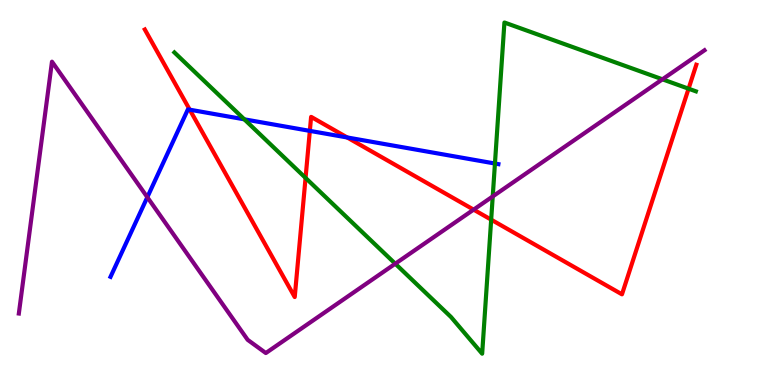[{'lines': ['blue', 'red'], 'intersections': [{'x': 2.45, 'y': 7.15}, {'x': 4.0, 'y': 6.6}, {'x': 4.48, 'y': 6.43}]}, {'lines': ['green', 'red'], 'intersections': [{'x': 3.94, 'y': 5.38}, {'x': 6.34, 'y': 4.29}, {'x': 8.88, 'y': 7.7}]}, {'lines': ['purple', 'red'], 'intersections': [{'x': 6.11, 'y': 4.55}]}, {'lines': ['blue', 'green'], 'intersections': [{'x': 3.15, 'y': 6.9}, {'x': 6.39, 'y': 5.75}]}, {'lines': ['blue', 'purple'], 'intersections': [{'x': 1.9, 'y': 4.88}]}, {'lines': ['green', 'purple'], 'intersections': [{'x': 5.1, 'y': 3.15}, {'x': 6.36, 'y': 4.9}, {'x': 8.55, 'y': 7.94}]}]